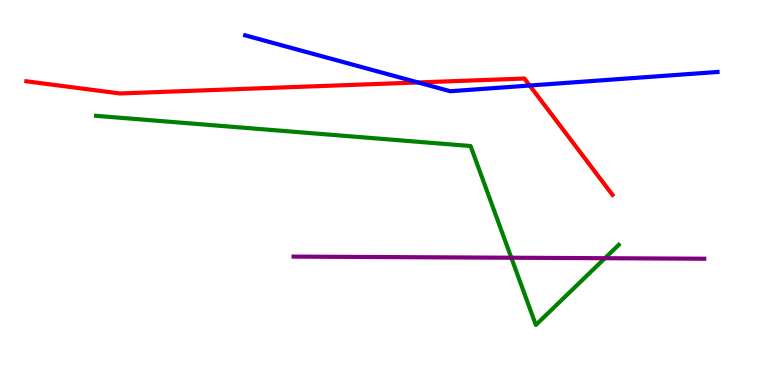[{'lines': ['blue', 'red'], 'intersections': [{'x': 5.39, 'y': 7.86}, {'x': 6.83, 'y': 7.78}]}, {'lines': ['green', 'red'], 'intersections': []}, {'lines': ['purple', 'red'], 'intersections': []}, {'lines': ['blue', 'green'], 'intersections': []}, {'lines': ['blue', 'purple'], 'intersections': []}, {'lines': ['green', 'purple'], 'intersections': [{'x': 6.6, 'y': 3.31}, {'x': 7.81, 'y': 3.29}]}]